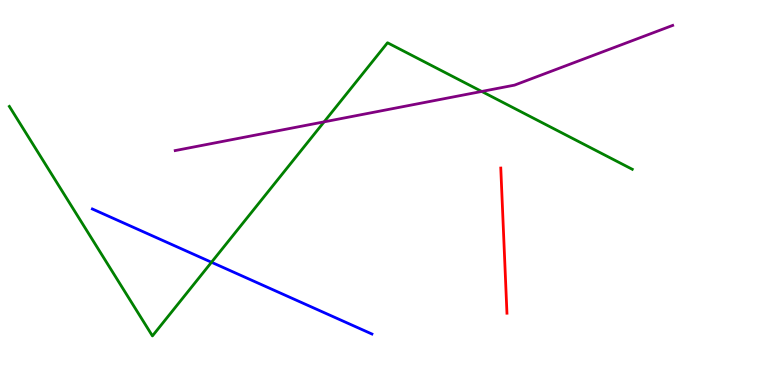[{'lines': ['blue', 'red'], 'intersections': []}, {'lines': ['green', 'red'], 'intersections': []}, {'lines': ['purple', 'red'], 'intersections': []}, {'lines': ['blue', 'green'], 'intersections': [{'x': 2.73, 'y': 3.19}]}, {'lines': ['blue', 'purple'], 'intersections': []}, {'lines': ['green', 'purple'], 'intersections': [{'x': 4.18, 'y': 6.84}, {'x': 6.22, 'y': 7.62}]}]